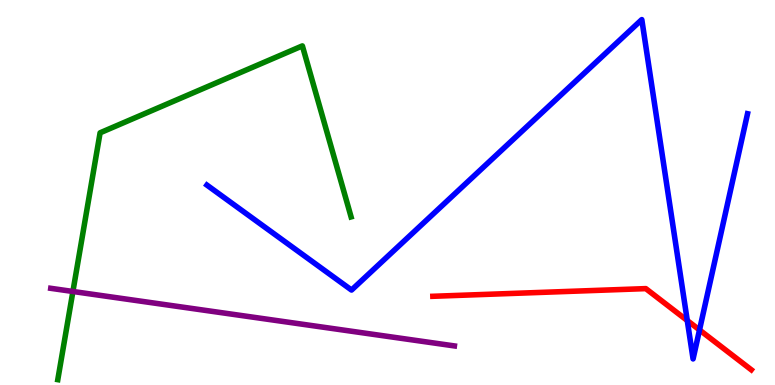[{'lines': ['blue', 'red'], 'intersections': [{'x': 8.87, 'y': 1.67}, {'x': 9.03, 'y': 1.43}]}, {'lines': ['green', 'red'], 'intersections': []}, {'lines': ['purple', 'red'], 'intersections': []}, {'lines': ['blue', 'green'], 'intersections': []}, {'lines': ['blue', 'purple'], 'intersections': []}, {'lines': ['green', 'purple'], 'intersections': [{'x': 0.941, 'y': 2.43}]}]